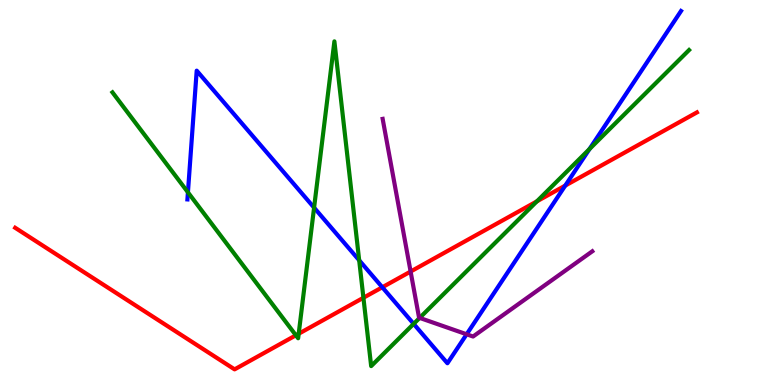[{'lines': ['blue', 'red'], 'intersections': [{'x': 4.93, 'y': 2.54}, {'x': 7.29, 'y': 5.18}]}, {'lines': ['green', 'red'], 'intersections': [{'x': 3.82, 'y': 1.29}, {'x': 3.85, 'y': 1.33}, {'x': 4.69, 'y': 2.27}, {'x': 6.93, 'y': 4.77}]}, {'lines': ['purple', 'red'], 'intersections': [{'x': 5.3, 'y': 2.95}]}, {'lines': ['blue', 'green'], 'intersections': [{'x': 2.42, 'y': 5.0}, {'x': 4.05, 'y': 4.61}, {'x': 4.63, 'y': 3.24}, {'x': 5.34, 'y': 1.59}, {'x': 7.61, 'y': 6.13}]}, {'lines': ['blue', 'purple'], 'intersections': [{'x': 6.02, 'y': 1.32}]}, {'lines': ['green', 'purple'], 'intersections': [{'x': 5.41, 'y': 1.74}]}]